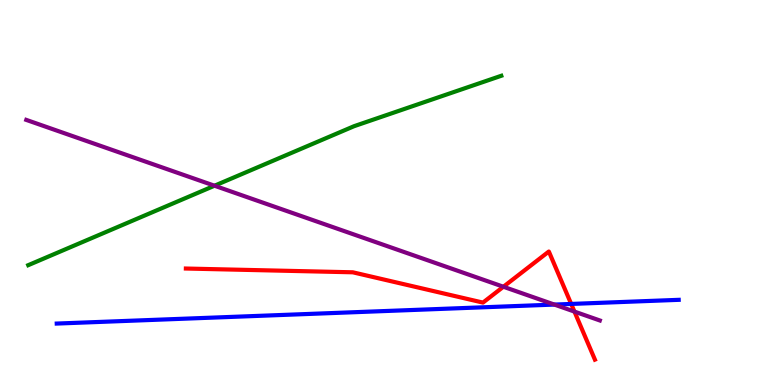[{'lines': ['blue', 'red'], 'intersections': [{'x': 7.37, 'y': 2.11}]}, {'lines': ['green', 'red'], 'intersections': []}, {'lines': ['purple', 'red'], 'intersections': [{'x': 6.5, 'y': 2.55}, {'x': 7.41, 'y': 1.91}]}, {'lines': ['blue', 'green'], 'intersections': []}, {'lines': ['blue', 'purple'], 'intersections': [{'x': 7.15, 'y': 2.09}]}, {'lines': ['green', 'purple'], 'intersections': [{'x': 2.77, 'y': 5.18}]}]